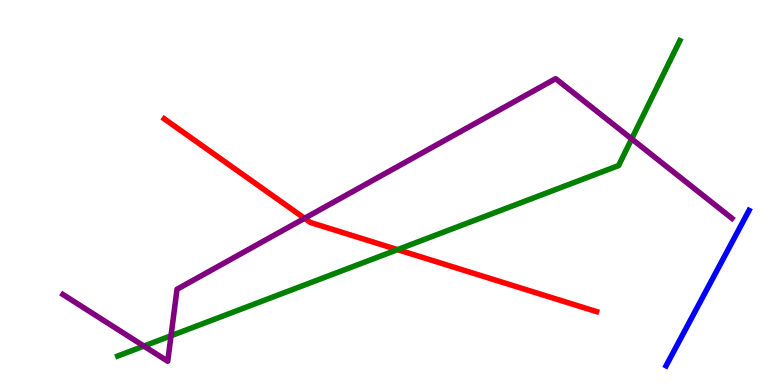[{'lines': ['blue', 'red'], 'intersections': []}, {'lines': ['green', 'red'], 'intersections': [{'x': 5.13, 'y': 3.52}]}, {'lines': ['purple', 'red'], 'intersections': [{'x': 3.93, 'y': 4.33}]}, {'lines': ['blue', 'green'], 'intersections': []}, {'lines': ['blue', 'purple'], 'intersections': []}, {'lines': ['green', 'purple'], 'intersections': [{'x': 1.86, 'y': 1.01}, {'x': 2.21, 'y': 1.28}, {'x': 8.15, 'y': 6.39}]}]